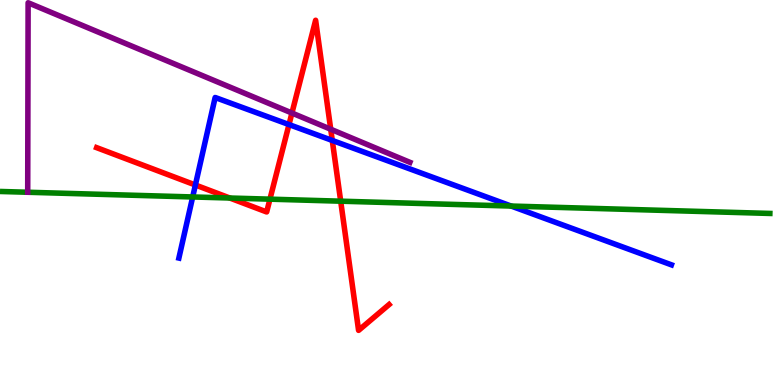[{'lines': ['blue', 'red'], 'intersections': [{'x': 2.52, 'y': 5.19}, {'x': 3.73, 'y': 6.76}, {'x': 4.29, 'y': 6.35}]}, {'lines': ['green', 'red'], 'intersections': [{'x': 2.97, 'y': 4.86}, {'x': 3.48, 'y': 4.83}, {'x': 4.4, 'y': 4.77}]}, {'lines': ['purple', 'red'], 'intersections': [{'x': 3.77, 'y': 7.06}, {'x': 4.27, 'y': 6.64}]}, {'lines': ['blue', 'green'], 'intersections': [{'x': 2.49, 'y': 4.88}, {'x': 6.6, 'y': 4.65}]}, {'lines': ['blue', 'purple'], 'intersections': []}, {'lines': ['green', 'purple'], 'intersections': []}]